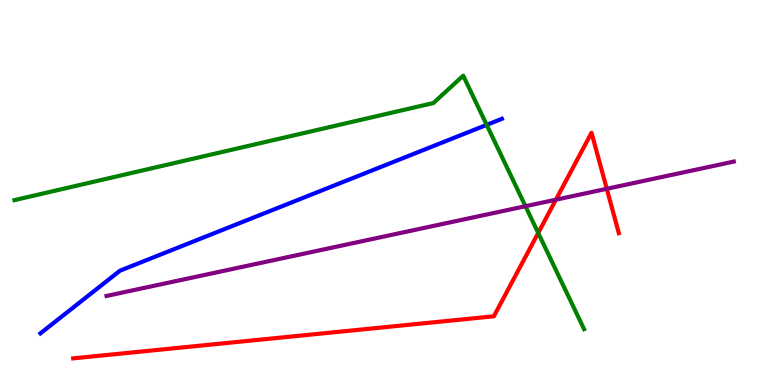[{'lines': ['blue', 'red'], 'intersections': []}, {'lines': ['green', 'red'], 'intersections': [{'x': 6.94, 'y': 3.95}]}, {'lines': ['purple', 'red'], 'intersections': [{'x': 7.17, 'y': 4.81}, {'x': 7.83, 'y': 5.1}]}, {'lines': ['blue', 'green'], 'intersections': [{'x': 6.28, 'y': 6.76}]}, {'lines': ['blue', 'purple'], 'intersections': []}, {'lines': ['green', 'purple'], 'intersections': [{'x': 6.78, 'y': 4.64}]}]